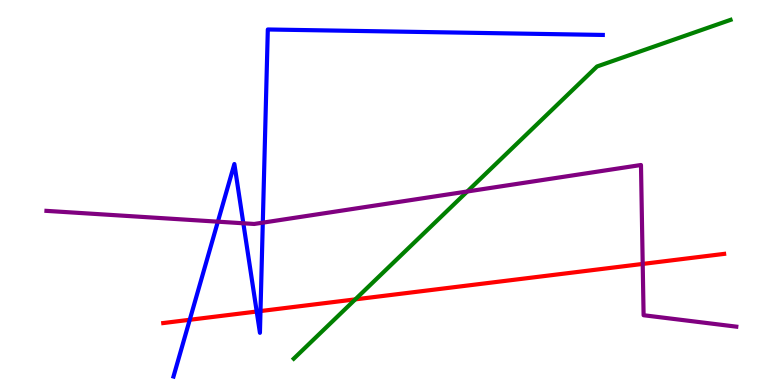[{'lines': ['blue', 'red'], 'intersections': [{'x': 2.45, 'y': 1.69}, {'x': 3.31, 'y': 1.91}, {'x': 3.36, 'y': 1.92}]}, {'lines': ['green', 'red'], 'intersections': [{'x': 4.58, 'y': 2.22}]}, {'lines': ['purple', 'red'], 'intersections': [{'x': 8.29, 'y': 3.14}]}, {'lines': ['blue', 'green'], 'intersections': []}, {'lines': ['blue', 'purple'], 'intersections': [{'x': 2.81, 'y': 4.24}, {'x': 3.14, 'y': 4.2}, {'x': 3.39, 'y': 4.22}]}, {'lines': ['green', 'purple'], 'intersections': [{'x': 6.03, 'y': 5.03}]}]